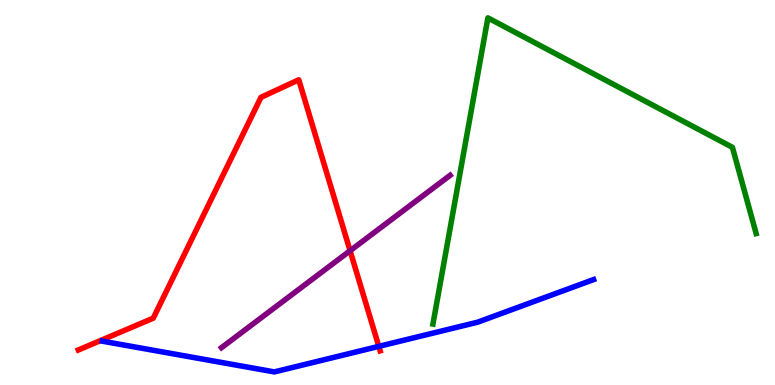[{'lines': ['blue', 'red'], 'intersections': [{'x': 4.89, 'y': 1.0}]}, {'lines': ['green', 'red'], 'intersections': []}, {'lines': ['purple', 'red'], 'intersections': [{'x': 4.52, 'y': 3.49}]}, {'lines': ['blue', 'green'], 'intersections': []}, {'lines': ['blue', 'purple'], 'intersections': []}, {'lines': ['green', 'purple'], 'intersections': []}]